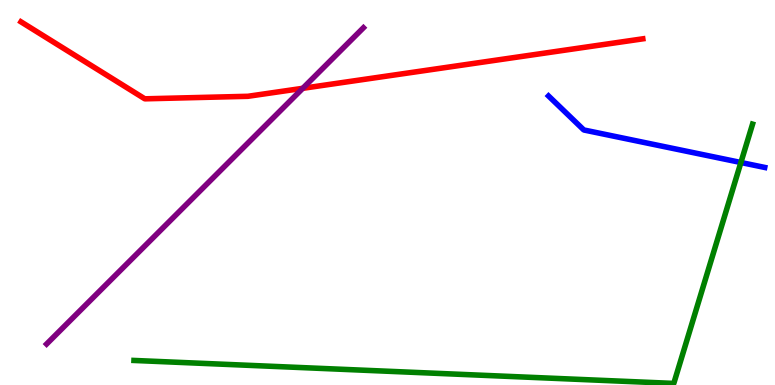[{'lines': ['blue', 'red'], 'intersections': []}, {'lines': ['green', 'red'], 'intersections': []}, {'lines': ['purple', 'red'], 'intersections': [{'x': 3.91, 'y': 7.71}]}, {'lines': ['blue', 'green'], 'intersections': [{'x': 9.56, 'y': 5.78}]}, {'lines': ['blue', 'purple'], 'intersections': []}, {'lines': ['green', 'purple'], 'intersections': []}]